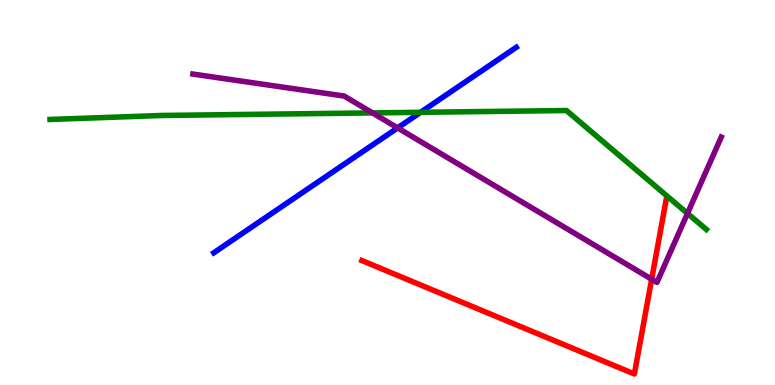[{'lines': ['blue', 'red'], 'intersections': []}, {'lines': ['green', 'red'], 'intersections': []}, {'lines': ['purple', 'red'], 'intersections': [{'x': 8.41, 'y': 2.75}]}, {'lines': ['blue', 'green'], 'intersections': [{'x': 5.43, 'y': 7.08}]}, {'lines': ['blue', 'purple'], 'intersections': [{'x': 5.13, 'y': 6.68}]}, {'lines': ['green', 'purple'], 'intersections': [{'x': 4.81, 'y': 7.07}, {'x': 8.87, 'y': 4.46}]}]